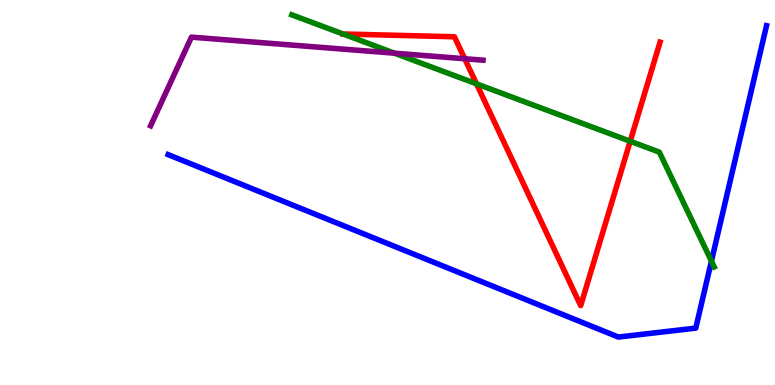[{'lines': ['blue', 'red'], 'intersections': []}, {'lines': ['green', 'red'], 'intersections': [{'x': 4.43, 'y': 9.12}, {'x': 6.15, 'y': 7.82}, {'x': 8.13, 'y': 6.33}]}, {'lines': ['purple', 'red'], 'intersections': [{'x': 6.0, 'y': 8.47}]}, {'lines': ['blue', 'green'], 'intersections': [{'x': 9.18, 'y': 3.22}]}, {'lines': ['blue', 'purple'], 'intersections': []}, {'lines': ['green', 'purple'], 'intersections': [{'x': 5.09, 'y': 8.62}]}]